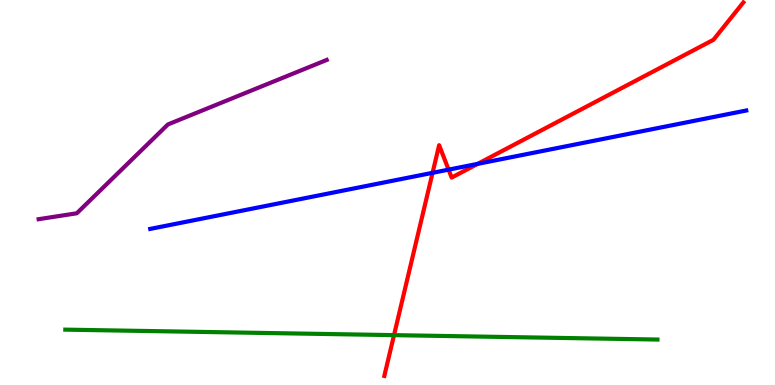[{'lines': ['blue', 'red'], 'intersections': [{'x': 5.58, 'y': 5.51}, {'x': 5.79, 'y': 5.59}, {'x': 6.16, 'y': 5.74}]}, {'lines': ['green', 'red'], 'intersections': [{'x': 5.08, 'y': 1.3}]}, {'lines': ['purple', 'red'], 'intersections': []}, {'lines': ['blue', 'green'], 'intersections': []}, {'lines': ['blue', 'purple'], 'intersections': []}, {'lines': ['green', 'purple'], 'intersections': []}]